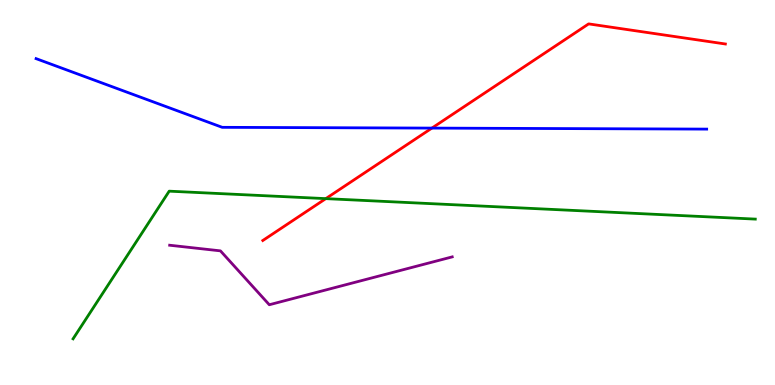[{'lines': ['blue', 'red'], 'intersections': [{'x': 5.57, 'y': 6.67}]}, {'lines': ['green', 'red'], 'intersections': [{'x': 4.2, 'y': 4.84}]}, {'lines': ['purple', 'red'], 'intersections': []}, {'lines': ['blue', 'green'], 'intersections': []}, {'lines': ['blue', 'purple'], 'intersections': []}, {'lines': ['green', 'purple'], 'intersections': []}]